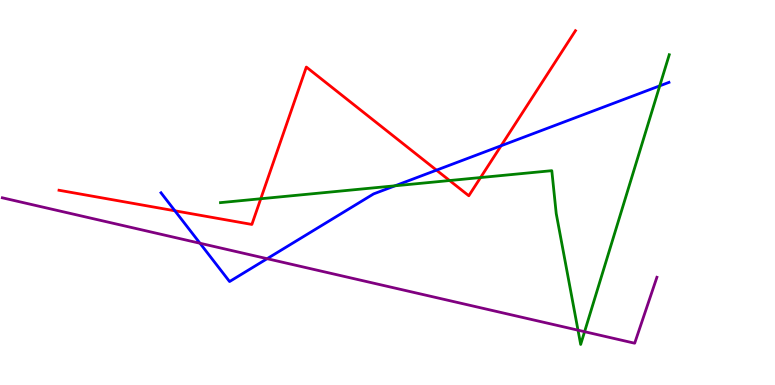[{'lines': ['blue', 'red'], 'intersections': [{'x': 2.26, 'y': 4.52}, {'x': 5.63, 'y': 5.58}, {'x': 6.47, 'y': 6.21}]}, {'lines': ['green', 'red'], 'intersections': [{'x': 3.36, 'y': 4.84}, {'x': 5.8, 'y': 5.31}, {'x': 6.2, 'y': 5.39}]}, {'lines': ['purple', 'red'], 'intersections': []}, {'lines': ['blue', 'green'], 'intersections': [{'x': 5.1, 'y': 5.17}, {'x': 8.51, 'y': 7.77}]}, {'lines': ['blue', 'purple'], 'intersections': [{'x': 2.58, 'y': 3.68}, {'x': 3.45, 'y': 3.28}]}, {'lines': ['green', 'purple'], 'intersections': [{'x': 7.46, 'y': 1.42}, {'x': 7.54, 'y': 1.38}]}]